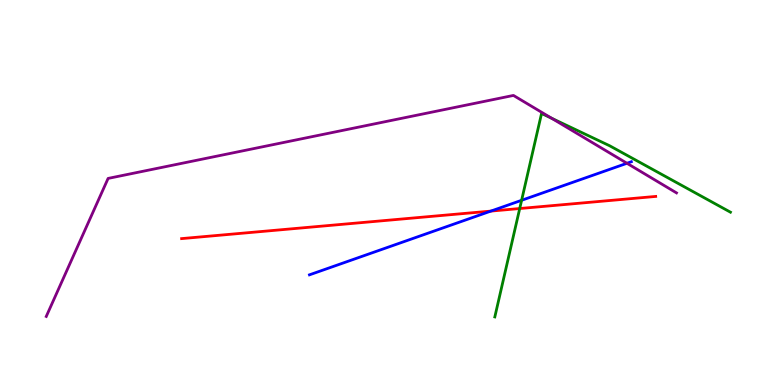[{'lines': ['blue', 'red'], 'intersections': [{'x': 6.33, 'y': 4.52}]}, {'lines': ['green', 'red'], 'intersections': [{'x': 6.71, 'y': 4.58}]}, {'lines': ['purple', 'red'], 'intersections': []}, {'lines': ['blue', 'green'], 'intersections': [{'x': 6.73, 'y': 4.8}]}, {'lines': ['blue', 'purple'], 'intersections': [{'x': 8.09, 'y': 5.76}]}, {'lines': ['green', 'purple'], 'intersections': [{'x': 7.12, 'y': 6.93}]}]